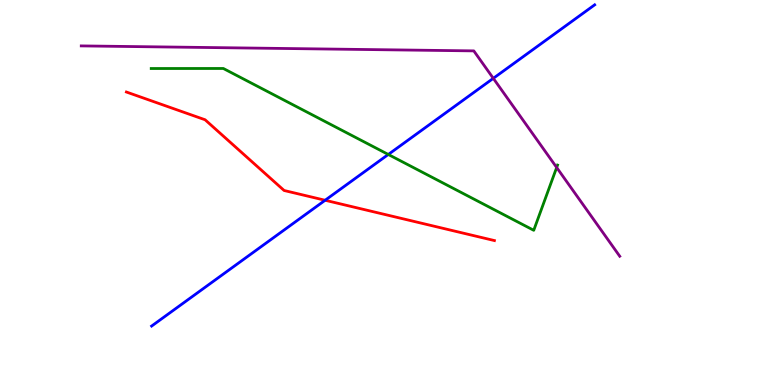[{'lines': ['blue', 'red'], 'intersections': [{'x': 4.2, 'y': 4.8}]}, {'lines': ['green', 'red'], 'intersections': []}, {'lines': ['purple', 'red'], 'intersections': []}, {'lines': ['blue', 'green'], 'intersections': [{'x': 5.01, 'y': 5.99}]}, {'lines': ['blue', 'purple'], 'intersections': [{'x': 6.37, 'y': 7.97}]}, {'lines': ['green', 'purple'], 'intersections': [{'x': 7.18, 'y': 5.65}]}]